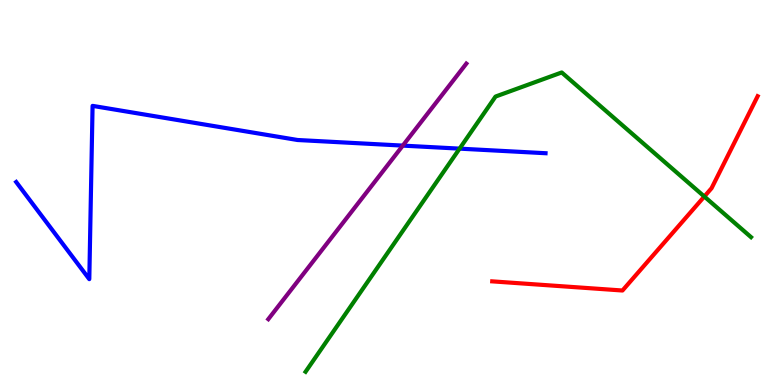[{'lines': ['blue', 'red'], 'intersections': []}, {'lines': ['green', 'red'], 'intersections': [{'x': 9.09, 'y': 4.9}]}, {'lines': ['purple', 'red'], 'intersections': []}, {'lines': ['blue', 'green'], 'intersections': [{'x': 5.93, 'y': 6.14}]}, {'lines': ['blue', 'purple'], 'intersections': [{'x': 5.2, 'y': 6.22}]}, {'lines': ['green', 'purple'], 'intersections': []}]